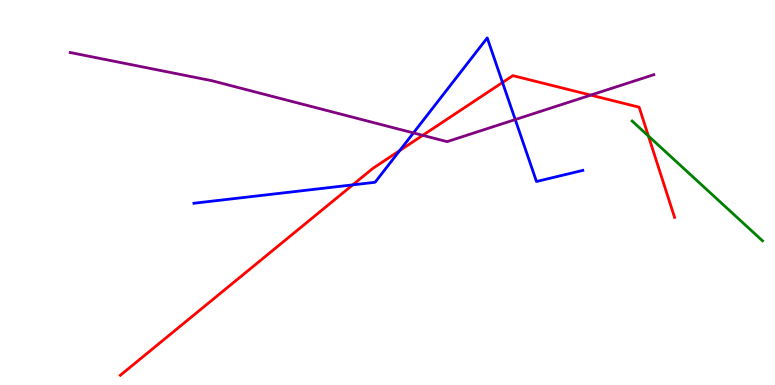[{'lines': ['blue', 'red'], 'intersections': [{'x': 4.55, 'y': 5.2}, {'x': 5.16, 'y': 6.09}, {'x': 6.48, 'y': 7.86}]}, {'lines': ['green', 'red'], 'intersections': [{'x': 8.37, 'y': 6.47}]}, {'lines': ['purple', 'red'], 'intersections': [{'x': 5.45, 'y': 6.48}, {'x': 7.62, 'y': 7.53}]}, {'lines': ['blue', 'green'], 'intersections': []}, {'lines': ['blue', 'purple'], 'intersections': [{'x': 5.33, 'y': 6.55}, {'x': 6.65, 'y': 6.89}]}, {'lines': ['green', 'purple'], 'intersections': []}]